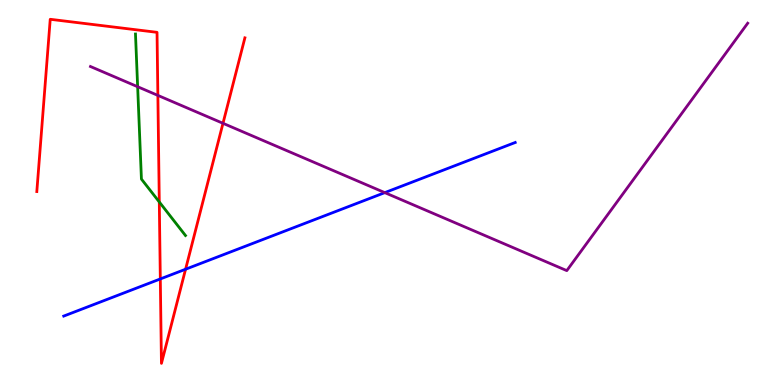[{'lines': ['blue', 'red'], 'intersections': [{'x': 2.07, 'y': 2.75}, {'x': 2.39, 'y': 3.01}]}, {'lines': ['green', 'red'], 'intersections': [{'x': 2.06, 'y': 4.75}]}, {'lines': ['purple', 'red'], 'intersections': [{'x': 2.04, 'y': 7.52}, {'x': 2.88, 'y': 6.8}]}, {'lines': ['blue', 'green'], 'intersections': []}, {'lines': ['blue', 'purple'], 'intersections': [{'x': 4.97, 'y': 5.0}]}, {'lines': ['green', 'purple'], 'intersections': [{'x': 1.78, 'y': 7.75}]}]